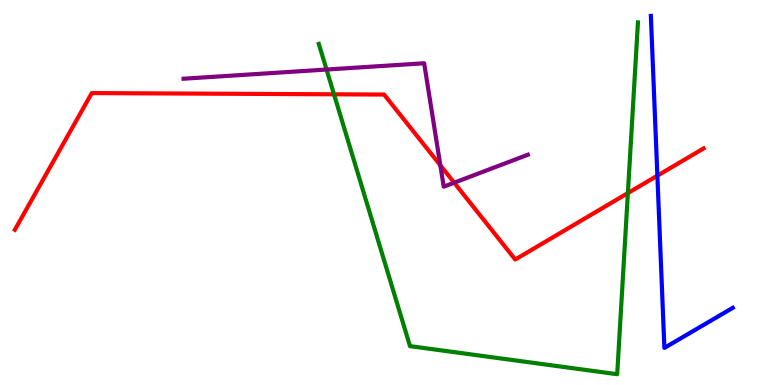[{'lines': ['blue', 'red'], 'intersections': [{'x': 8.48, 'y': 5.44}]}, {'lines': ['green', 'red'], 'intersections': [{'x': 4.31, 'y': 7.55}, {'x': 8.1, 'y': 4.98}]}, {'lines': ['purple', 'red'], 'intersections': [{'x': 5.68, 'y': 5.71}, {'x': 5.86, 'y': 5.25}]}, {'lines': ['blue', 'green'], 'intersections': []}, {'lines': ['blue', 'purple'], 'intersections': []}, {'lines': ['green', 'purple'], 'intersections': [{'x': 4.21, 'y': 8.19}]}]